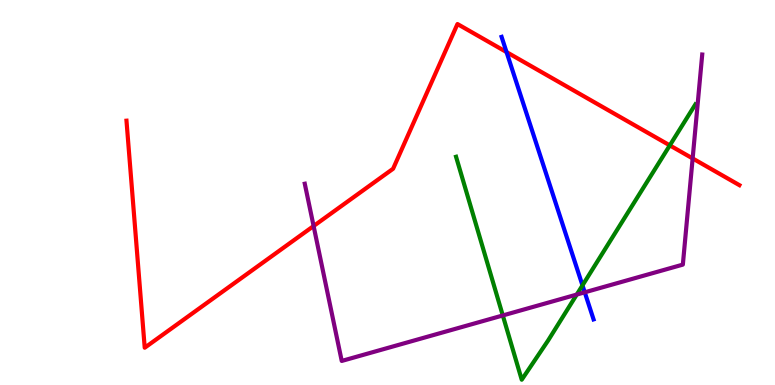[{'lines': ['blue', 'red'], 'intersections': [{'x': 6.54, 'y': 8.65}]}, {'lines': ['green', 'red'], 'intersections': [{'x': 8.64, 'y': 6.22}]}, {'lines': ['purple', 'red'], 'intersections': [{'x': 4.05, 'y': 4.13}, {'x': 8.94, 'y': 5.88}]}, {'lines': ['blue', 'green'], 'intersections': [{'x': 7.52, 'y': 2.59}]}, {'lines': ['blue', 'purple'], 'intersections': [{'x': 7.55, 'y': 2.41}]}, {'lines': ['green', 'purple'], 'intersections': [{'x': 6.49, 'y': 1.81}, {'x': 7.44, 'y': 2.35}]}]